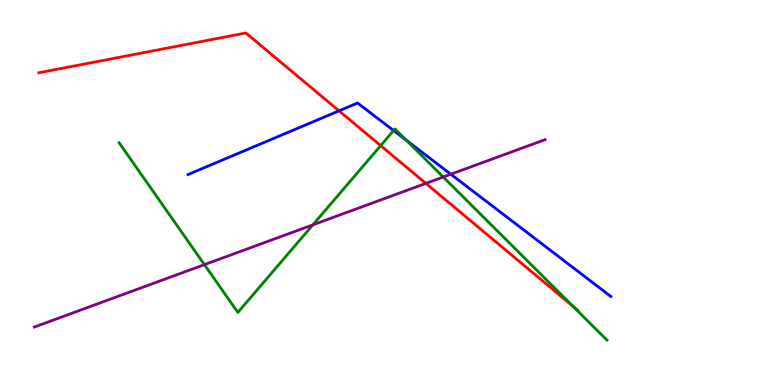[{'lines': ['blue', 'red'], 'intersections': [{'x': 4.37, 'y': 7.12}]}, {'lines': ['green', 'red'], 'intersections': [{'x': 4.91, 'y': 6.22}, {'x': 7.39, 'y': 2.04}]}, {'lines': ['purple', 'red'], 'intersections': [{'x': 5.49, 'y': 5.24}]}, {'lines': ['blue', 'green'], 'intersections': [{'x': 5.08, 'y': 6.61}, {'x': 5.24, 'y': 6.36}]}, {'lines': ['blue', 'purple'], 'intersections': [{'x': 5.82, 'y': 5.47}]}, {'lines': ['green', 'purple'], 'intersections': [{'x': 2.64, 'y': 3.13}, {'x': 4.04, 'y': 4.16}, {'x': 5.72, 'y': 5.4}]}]